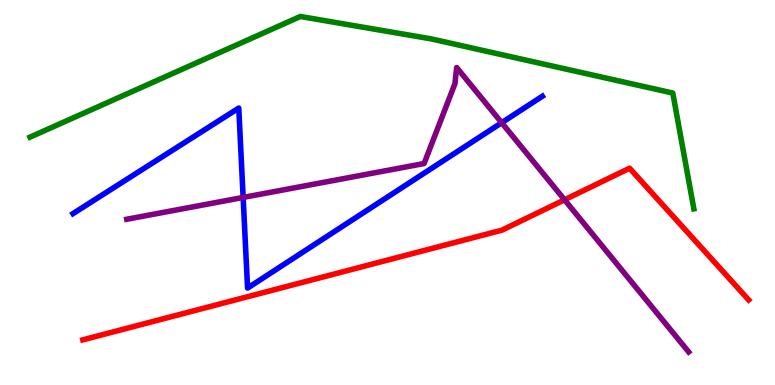[{'lines': ['blue', 'red'], 'intersections': []}, {'lines': ['green', 'red'], 'intersections': []}, {'lines': ['purple', 'red'], 'intersections': [{'x': 7.28, 'y': 4.81}]}, {'lines': ['blue', 'green'], 'intersections': []}, {'lines': ['blue', 'purple'], 'intersections': [{'x': 3.14, 'y': 4.87}, {'x': 6.47, 'y': 6.81}]}, {'lines': ['green', 'purple'], 'intersections': []}]